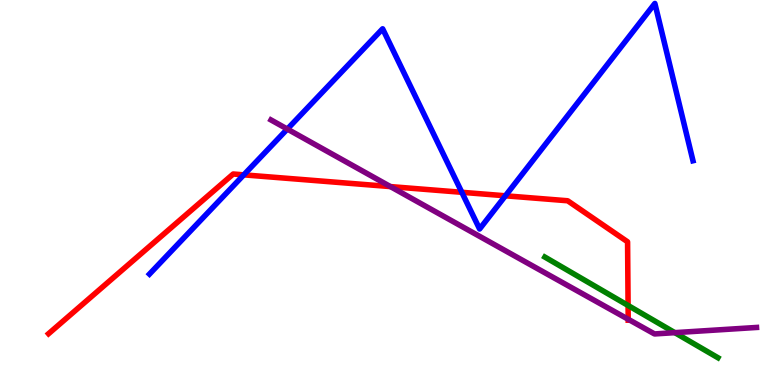[{'lines': ['blue', 'red'], 'intersections': [{'x': 3.15, 'y': 5.46}, {'x': 5.96, 'y': 5.01}, {'x': 6.52, 'y': 4.91}]}, {'lines': ['green', 'red'], 'intersections': [{'x': 8.1, 'y': 2.07}]}, {'lines': ['purple', 'red'], 'intersections': [{'x': 5.04, 'y': 5.15}, {'x': 8.11, 'y': 1.71}]}, {'lines': ['blue', 'green'], 'intersections': []}, {'lines': ['blue', 'purple'], 'intersections': [{'x': 3.71, 'y': 6.65}]}, {'lines': ['green', 'purple'], 'intersections': [{'x': 8.71, 'y': 1.36}]}]